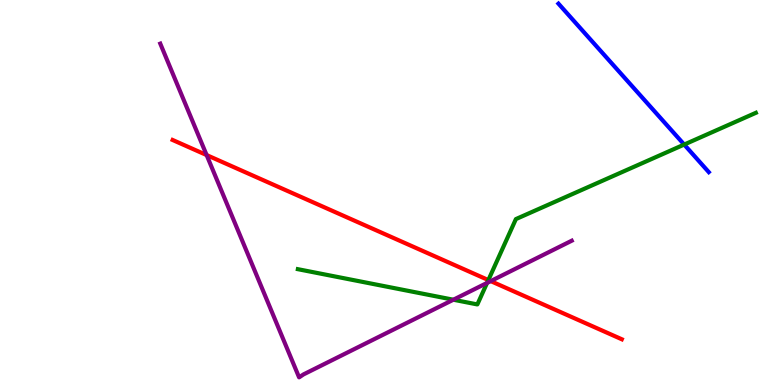[{'lines': ['blue', 'red'], 'intersections': []}, {'lines': ['green', 'red'], 'intersections': [{'x': 6.3, 'y': 2.73}]}, {'lines': ['purple', 'red'], 'intersections': [{'x': 2.67, 'y': 5.97}, {'x': 6.33, 'y': 2.7}]}, {'lines': ['blue', 'green'], 'intersections': [{'x': 8.83, 'y': 6.25}]}, {'lines': ['blue', 'purple'], 'intersections': []}, {'lines': ['green', 'purple'], 'intersections': [{'x': 5.85, 'y': 2.21}, {'x': 6.28, 'y': 2.65}]}]